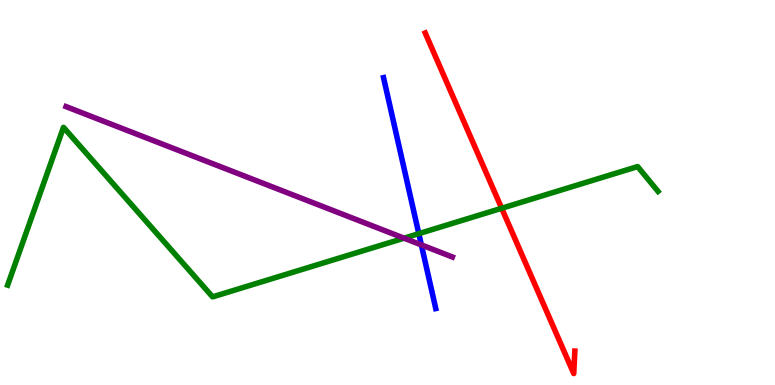[{'lines': ['blue', 'red'], 'intersections': []}, {'lines': ['green', 'red'], 'intersections': [{'x': 6.47, 'y': 4.59}]}, {'lines': ['purple', 'red'], 'intersections': []}, {'lines': ['blue', 'green'], 'intersections': [{'x': 5.4, 'y': 3.93}]}, {'lines': ['blue', 'purple'], 'intersections': [{'x': 5.44, 'y': 3.64}]}, {'lines': ['green', 'purple'], 'intersections': [{'x': 5.21, 'y': 3.81}]}]